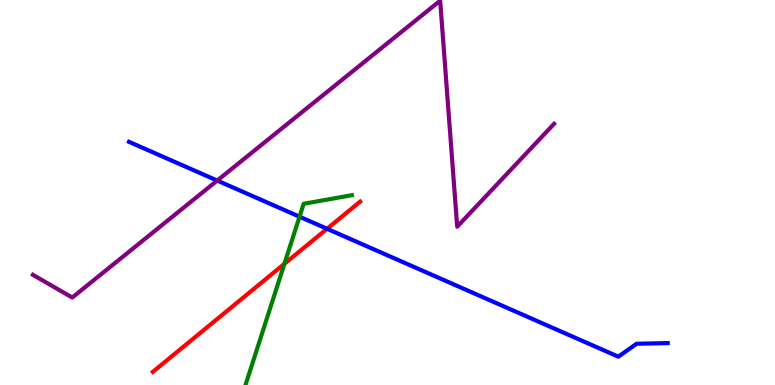[{'lines': ['blue', 'red'], 'intersections': [{'x': 4.22, 'y': 4.06}]}, {'lines': ['green', 'red'], 'intersections': [{'x': 3.67, 'y': 3.15}]}, {'lines': ['purple', 'red'], 'intersections': []}, {'lines': ['blue', 'green'], 'intersections': [{'x': 3.87, 'y': 4.37}]}, {'lines': ['blue', 'purple'], 'intersections': [{'x': 2.8, 'y': 5.31}]}, {'lines': ['green', 'purple'], 'intersections': []}]